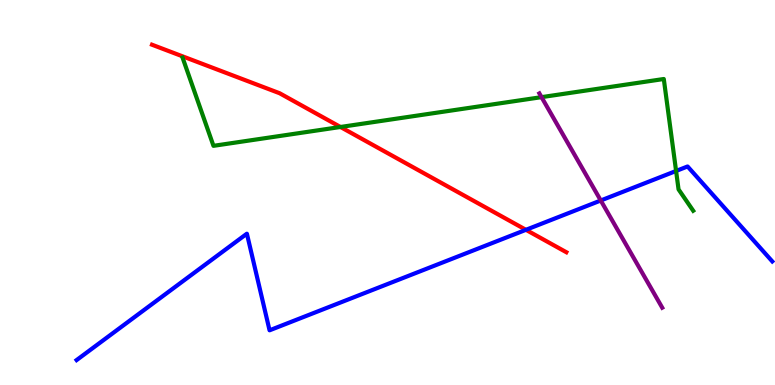[{'lines': ['blue', 'red'], 'intersections': [{'x': 6.79, 'y': 4.03}]}, {'lines': ['green', 'red'], 'intersections': [{'x': 4.39, 'y': 6.7}]}, {'lines': ['purple', 'red'], 'intersections': []}, {'lines': ['blue', 'green'], 'intersections': [{'x': 8.72, 'y': 5.56}]}, {'lines': ['blue', 'purple'], 'intersections': [{'x': 7.75, 'y': 4.79}]}, {'lines': ['green', 'purple'], 'intersections': [{'x': 6.99, 'y': 7.48}]}]